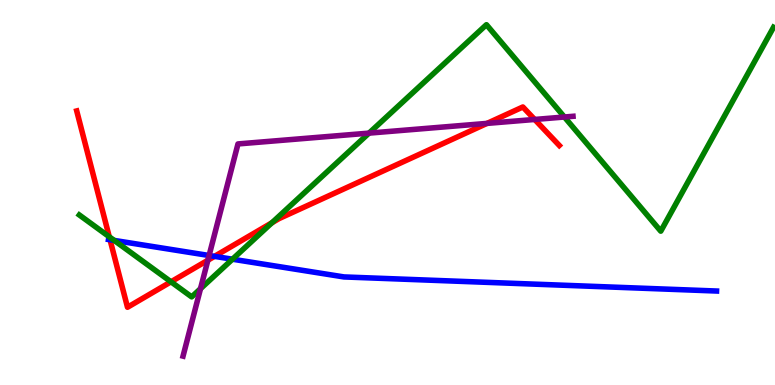[{'lines': ['blue', 'red'], 'intersections': [{'x': 1.42, 'y': 3.77}, {'x': 2.77, 'y': 3.34}]}, {'lines': ['green', 'red'], 'intersections': [{'x': 1.41, 'y': 3.85}, {'x': 2.21, 'y': 2.68}, {'x': 3.51, 'y': 4.21}]}, {'lines': ['purple', 'red'], 'intersections': [{'x': 2.68, 'y': 3.24}, {'x': 6.28, 'y': 6.79}, {'x': 6.9, 'y': 6.9}]}, {'lines': ['blue', 'green'], 'intersections': [{'x': 1.47, 'y': 3.76}, {'x': 3.0, 'y': 3.27}]}, {'lines': ['blue', 'purple'], 'intersections': [{'x': 2.7, 'y': 3.36}]}, {'lines': ['green', 'purple'], 'intersections': [{'x': 2.59, 'y': 2.5}, {'x': 4.76, 'y': 6.54}, {'x': 7.28, 'y': 6.96}]}]